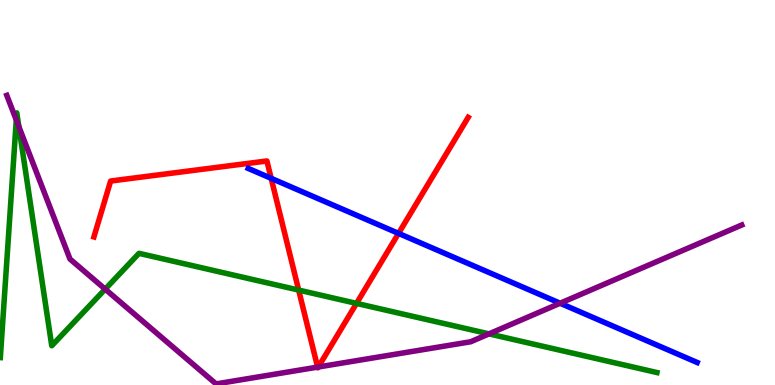[{'lines': ['blue', 'red'], 'intersections': [{'x': 3.5, 'y': 5.37}, {'x': 5.14, 'y': 3.94}]}, {'lines': ['green', 'red'], 'intersections': [{'x': 3.85, 'y': 2.47}, {'x': 4.6, 'y': 2.12}]}, {'lines': ['purple', 'red'], 'intersections': [{'x': 4.1, 'y': 0.465}, {'x': 4.11, 'y': 0.468}]}, {'lines': ['blue', 'green'], 'intersections': []}, {'lines': ['blue', 'purple'], 'intersections': [{'x': 7.23, 'y': 2.12}]}, {'lines': ['green', 'purple'], 'intersections': [{'x': 0.21, 'y': 6.88}, {'x': 0.243, 'y': 6.71}, {'x': 1.36, 'y': 2.49}, {'x': 6.31, 'y': 1.33}]}]